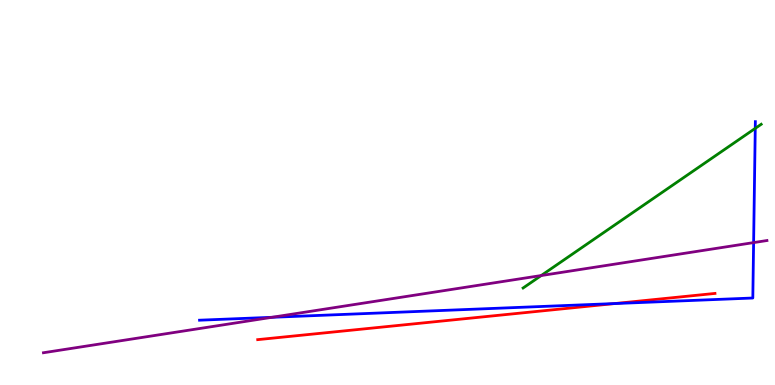[{'lines': ['blue', 'red'], 'intersections': [{'x': 7.93, 'y': 2.12}]}, {'lines': ['green', 'red'], 'intersections': []}, {'lines': ['purple', 'red'], 'intersections': []}, {'lines': ['blue', 'green'], 'intersections': [{'x': 9.75, 'y': 6.67}]}, {'lines': ['blue', 'purple'], 'intersections': [{'x': 3.51, 'y': 1.76}, {'x': 9.72, 'y': 3.7}]}, {'lines': ['green', 'purple'], 'intersections': [{'x': 6.98, 'y': 2.84}]}]